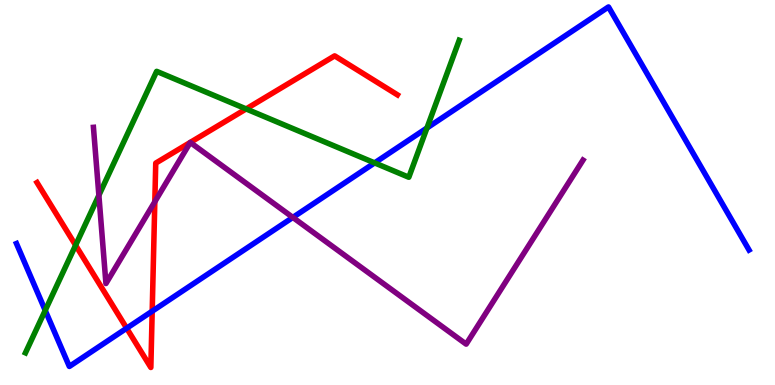[{'lines': ['blue', 'red'], 'intersections': [{'x': 1.63, 'y': 1.47}, {'x': 1.96, 'y': 1.92}]}, {'lines': ['green', 'red'], 'intersections': [{'x': 0.975, 'y': 3.63}, {'x': 3.18, 'y': 7.17}]}, {'lines': ['purple', 'red'], 'intersections': [{'x': 2.0, 'y': 4.76}, {'x': 2.46, 'y': 6.3}, {'x': 2.46, 'y': 6.3}]}, {'lines': ['blue', 'green'], 'intersections': [{'x': 0.584, 'y': 1.94}, {'x': 4.83, 'y': 5.77}, {'x': 5.51, 'y': 6.68}]}, {'lines': ['blue', 'purple'], 'intersections': [{'x': 3.78, 'y': 4.35}]}, {'lines': ['green', 'purple'], 'intersections': [{'x': 1.28, 'y': 4.93}]}]